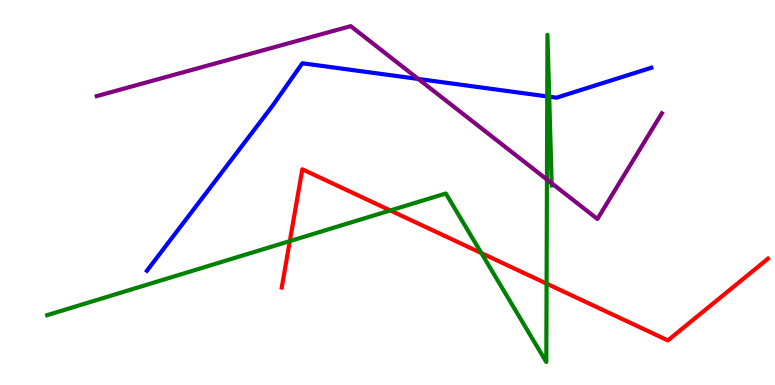[{'lines': ['blue', 'red'], 'intersections': []}, {'lines': ['green', 'red'], 'intersections': [{'x': 3.74, 'y': 3.74}, {'x': 5.04, 'y': 4.53}, {'x': 6.21, 'y': 3.43}, {'x': 7.05, 'y': 2.63}]}, {'lines': ['purple', 'red'], 'intersections': []}, {'lines': ['blue', 'green'], 'intersections': [{'x': 7.06, 'y': 7.5}, {'x': 7.09, 'y': 7.49}]}, {'lines': ['blue', 'purple'], 'intersections': [{'x': 5.4, 'y': 7.95}]}, {'lines': ['green', 'purple'], 'intersections': [{'x': 7.06, 'y': 5.34}, {'x': 7.12, 'y': 5.24}]}]